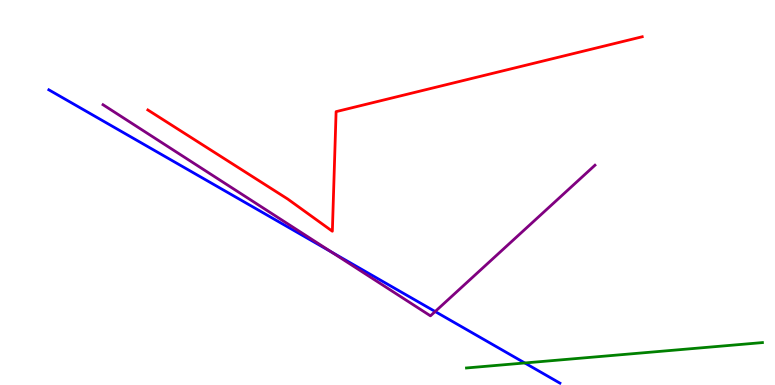[{'lines': ['blue', 'red'], 'intersections': []}, {'lines': ['green', 'red'], 'intersections': []}, {'lines': ['purple', 'red'], 'intersections': []}, {'lines': ['blue', 'green'], 'intersections': [{'x': 6.77, 'y': 0.572}]}, {'lines': ['blue', 'purple'], 'intersections': [{'x': 4.28, 'y': 3.45}, {'x': 5.62, 'y': 1.91}]}, {'lines': ['green', 'purple'], 'intersections': []}]